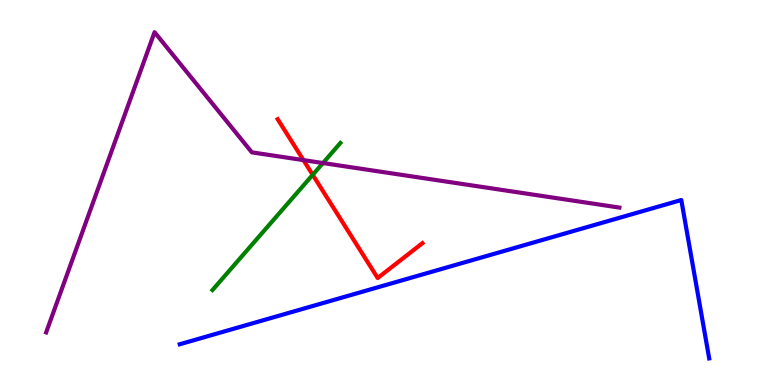[{'lines': ['blue', 'red'], 'intersections': []}, {'lines': ['green', 'red'], 'intersections': [{'x': 4.03, 'y': 5.46}]}, {'lines': ['purple', 'red'], 'intersections': [{'x': 3.92, 'y': 5.84}]}, {'lines': ['blue', 'green'], 'intersections': []}, {'lines': ['blue', 'purple'], 'intersections': []}, {'lines': ['green', 'purple'], 'intersections': [{'x': 4.17, 'y': 5.77}]}]